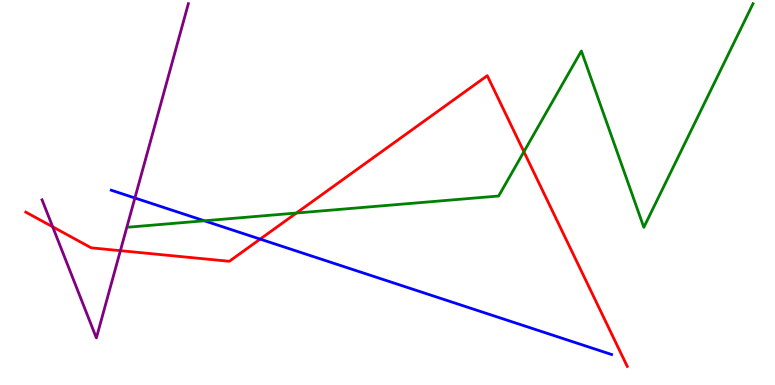[{'lines': ['blue', 'red'], 'intersections': [{'x': 3.36, 'y': 3.79}]}, {'lines': ['green', 'red'], 'intersections': [{'x': 3.82, 'y': 4.47}, {'x': 6.76, 'y': 6.06}]}, {'lines': ['purple', 'red'], 'intersections': [{'x': 0.679, 'y': 4.11}, {'x': 1.55, 'y': 3.49}]}, {'lines': ['blue', 'green'], 'intersections': [{'x': 2.64, 'y': 4.27}]}, {'lines': ['blue', 'purple'], 'intersections': [{'x': 1.74, 'y': 4.86}]}, {'lines': ['green', 'purple'], 'intersections': []}]